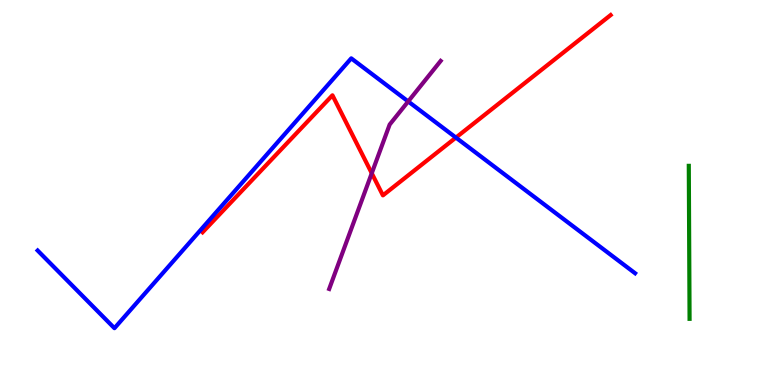[{'lines': ['blue', 'red'], 'intersections': [{'x': 5.88, 'y': 6.43}]}, {'lines': ['green', 'red'], 'intersections': []}, {'lines': ['purple', 'red'], 'intersections': [{'x': 4.8, 'y': 5.5}]}, {'lines': ['blue', 'green'], 'intersections': []}, {'lines': ['blue', 'purple'], 'intersections': [{'x': 5.27, 'y': 7.36}]}, {'lines': ['green', 'purple'], 'intersections': []}]